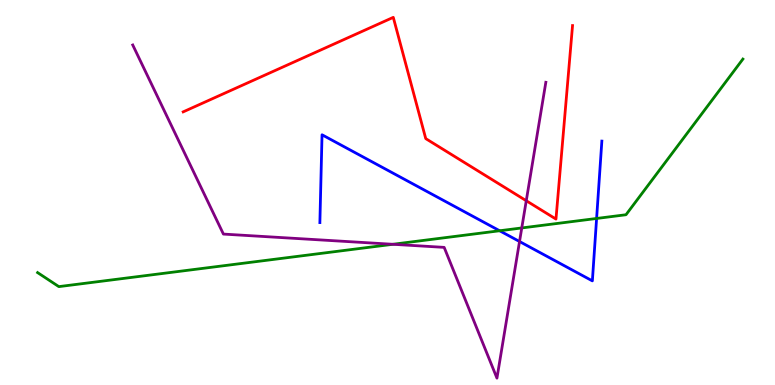[{'lines': ['blue', 'red'], 'intersections': []}, {'lines': ['green', 'red'], 'intersections': []}, {'lines': ['purple', 'red'], 'intersections': [{'x': 6.79, 'y': 4.79}]}, {'lines': ['blue', 'green'], 'intersections': [{'x': 6.45, 'y': 4.01}, {'x': 7.7, 'y': 4.33}]}, {'lines': ['blue', 'purple'], 'intersections': [{'x': 6.7, 'y': 3.73}]}, {'lines': ['green', 'purple'], 'intersections': [{'x': 5.07, 'y': 3.65}, {'x': 6.73, 'y': 4.08}]}]